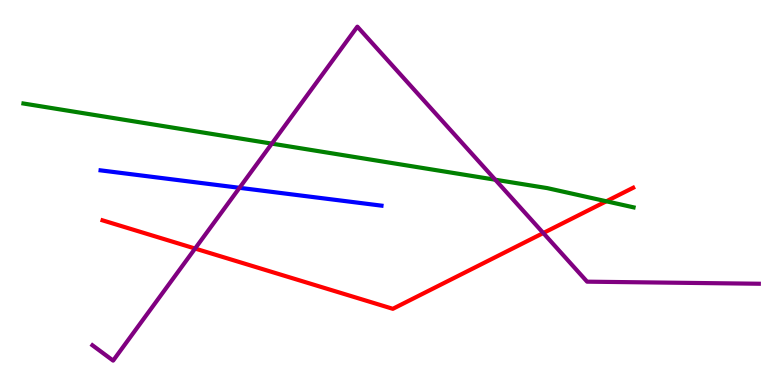[{'lines': ['blue', 'red'], 'intersections': []}, {'lines': ['green', 'red'], 'intersections': [{'x': 7.82, 'y': 4.77}]}, {'lines': ['purple', 'red'], 'intersections': [{'x': 2.52, 'y': 3.54}, {'x': 7.01, 'y': 3.95}]}, {'lines': ['blue', 'green'], 'intersections': []}, {'lines': ['blue', 'purple'], 'intersections': [{'x': 3.09, 'y': 5.12}]}, {'lines': ['green', 'purple'], 'intersections': [{'x': 3.51, 'y': 6.27}, {'x': 6.39, 'y': 5.33}]}]